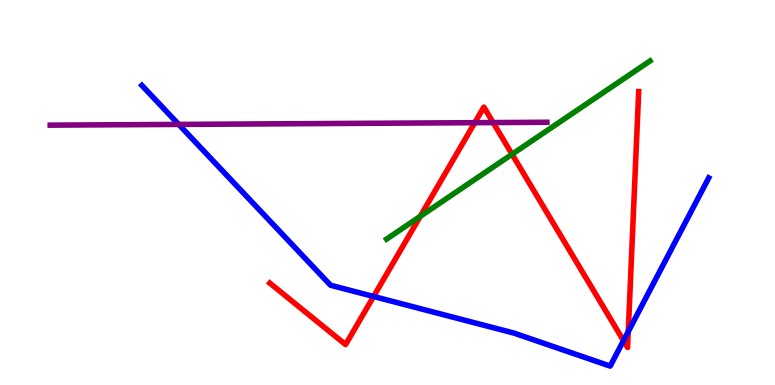[{'lines': ['blue', 'red'], 'intersections': [{'x': 4.82, 'y': 2.3}, {'x': 8.05, 'y': 1.15}, {'x': 8.11, 'y': 1.39}]}, {'lines': ['green', 'red'], 'intersections': [{'x': 5.42, 'y': 4.38}, {'x': 6.61, 'y': 5.99}]}, {'lines': ['purple', 'red'], 'intersections': [{'x': 6.13, 'y': 6.81}, {'x': 6.36, 'y': 6.82}]}, {'lines': ['blue', 'green'], 'intersections': []}, {'lines': ['blue', 'purple'], 'intersections': [{'x': 2.31, 'y': 6.77}]}, {'lines': ['green', 'purple'], 'intersections': []}]